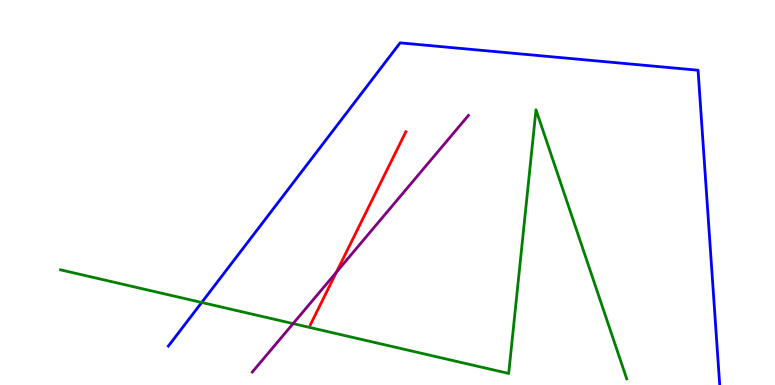[{'lines': ['blue', 'red'], 'intersections': []}, {'lines': ['green', 'red'], 'intersections': []}, {'lines': ['purple', 'red'], 'intersections': [{'x': 4.34, 'y': 2.93}]}, {'lines': ['blue', 'green'], 'intersections': [{'x': 2.6, 'y': 2.14}]}, {'lines': ['blue', 'purple'], 'intersections': []}, {'lines': ['green', 'purple'], 'intersections': [{'x': 3.78, 'y': 1.59}]}]